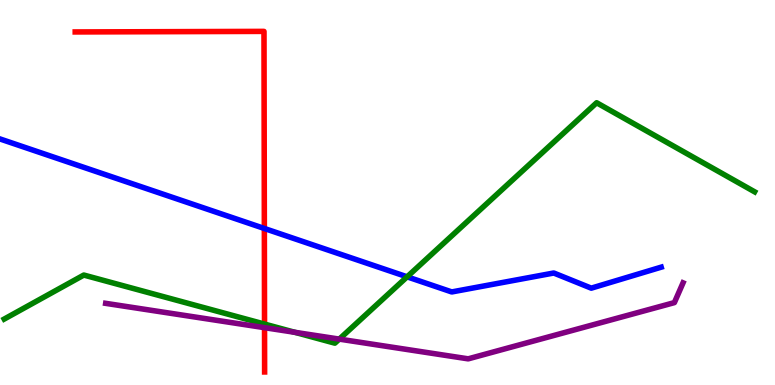[{'lines': ['blue', 'red'], 'intersections': [{'x': 3.41, 'y': 4.07}]}, {'lines': ['green', 'red'], 'intersections': [{'x': 3.41, 'y': 1.58}]}, {'lines': ['purple', 'red'], 'intersections': [{'x': 3.41, 'y': 1.49}]}, {'lines': ['blue', 'green'], 'intersections': [{'x': 5.25, 'y': 2.81}]}, {'lines': ['blue', 'purple'], 'intersections': []}, {'lines': ['green', 'purple'], 'intersections': [{'x': 3.8, 'y': 1.37}, {'x': 4.38, 'y': 1.19}]}]